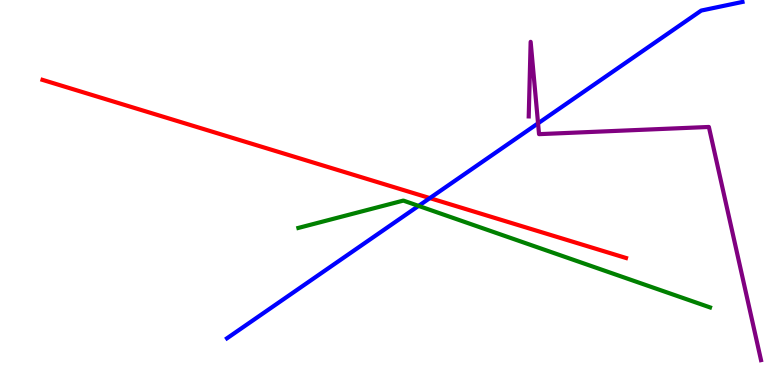[{'lines': ['blue', 'red'], 'intersections': [{'x': 5.55, 'y': 4.85}]}, {'lines': ['green', 'red'], 'intersections': []}, {'lines': ['purple', 'red'], 'intersections': []}, {'lines': ['blue', 'green'], 'intersections': [{'x': 5.4, 'y': 4.65}]}, {'lines': ['blue', 'purple'], 'intersections': [{'x': 6.94, 'y': 6.8}]}, {'lines': ['green', 'purple'], 'intersections': []}]